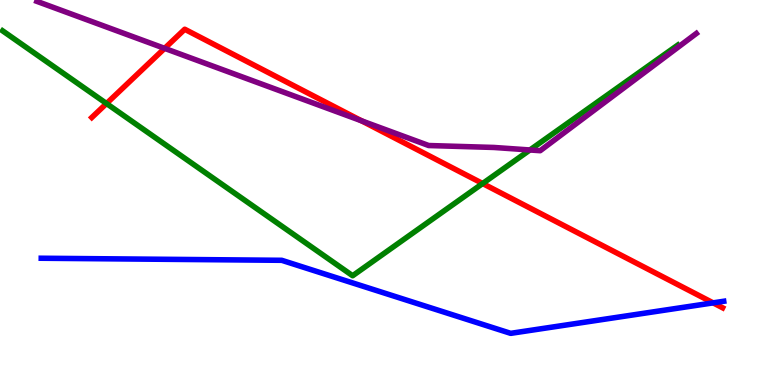[{'lines': ['blue', 'red'], 'intersections': [{'x': 9.2, 'y': 2.13}]}, {'lines': ['green', 'red'], 'intersections': [{'x': 1.37, 'y': 7.31}, {'x': 6.23, 'y': 5.23}]}, {'lines': ['purple', 'red'], 'intersections': [{'x': 2.12, 'y': 8.74}, {'x': 4.67, 'y': 6.86}]}, {'lines': ['blue', 'green'], 'intersections': []}, {'lines': ['blue', 'purple'], 'intersections': []}, {'lines': ['green', 'purple'], 'intersections': [{'x': 6.84, 'y': 6.1}]}]